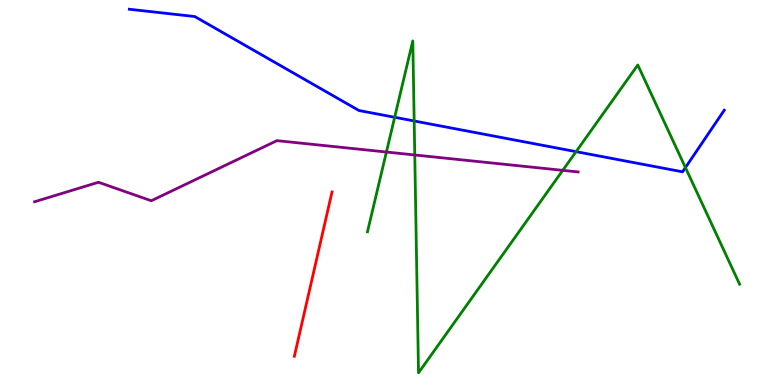[{'lines': ['blue', 'red'], 'intersections': []}, {'lines': ['green', 'red'], 'intersections': []}, {'lines': ['purple', 'red'], 'intersections': []}, {'lines': ['blue', 'green'], 'intersections': [{'x': 5.09, 'y': 6.95}, {'x': 5.34, 'y': 6.86}, {'x': 7.43, 'y': 6.06}, {'x': 8.84, 'y': 5.65}]}, {'lines': ['blue', 'purple'], 'intersections': []}, {'lines': ['green', 'purple'], 'intersections': [{'x': 4.99, 'y': 6.05}, {'x': 5.35, 'y': 5.97}, {'x': 7.26, 'y': 5.58}]}]